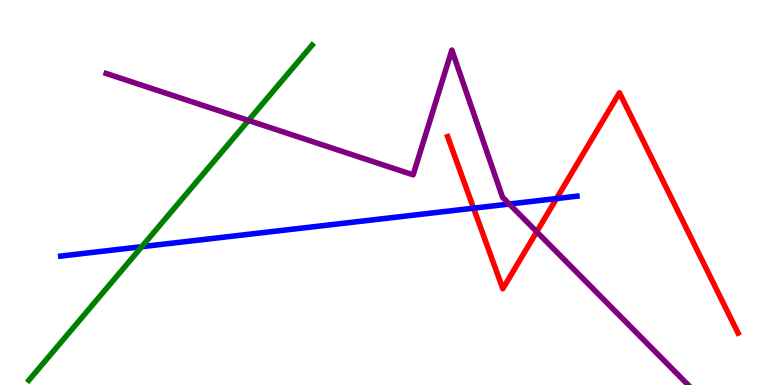[{'lines': ['blue', 'red'], 'intersections': [{'x': 6.11, 'y': 4.59}, {'x': 7.18, 'y': 4.84}]}, {'lines': ['green', 'red'], 'intersections': []}, {'lines': ['purple', 'red'], 'intersections': [{'x': 6.93, 'y': 3.98}]}, {'lines': ['blue', 'green'], 'intersections': [{'x': 1.83, 'y': 3.59}]}, {'lines': ['blue', 'purple'], 'intersections': [{'x': 6.57, 'y': 4.7}]}, {'lines': ['green', 'purple'], 'intersections': [{'x': 3.21, 'y': 6.87}]}]